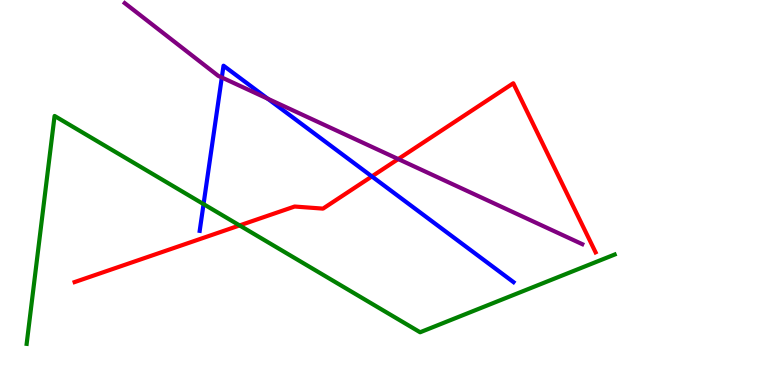[{'lines': ['blue', 'red'], 'intersections': [{'x': 4.8, 'y': 5.42}]}, {'lines': ['green', 'red'], 'intersections': [{'x': 3.09, 'y': 4.14}]}, {'lines': ['purple', 'red'], 'intersections': [{'x': 5.14, 'y': 5.87}]}, {'lines': ['blue', 'green'], 'intersections': [{'x': 2.63, 'y': 4.7}]}, {'lines': ['blue', 'purple'], 'intersections': [{'x': 2.86, 'y': 7.99}, {'x': 3.46, 'y': 7.44}]}, {'lines': ['green', 'purple'], 'intersections': []}]